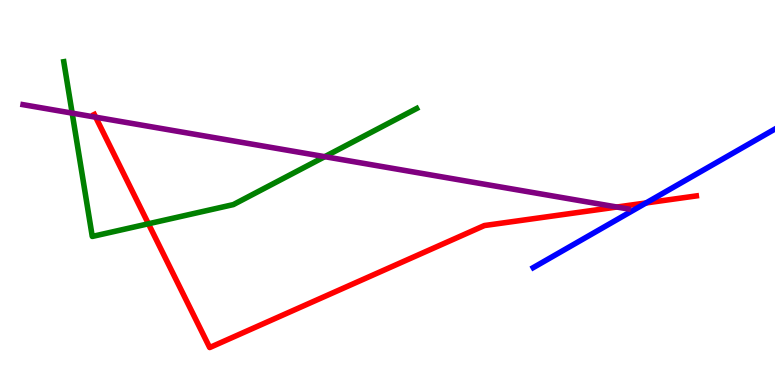[{'lines': ['blue', 'red'], 'intersections': [{'x': 8.34, 'y': 4.73}]}, {'lines': ['green', 'red'], 'intersections': [{'x': 1.92, 'y': 4.19}]}, {'lines': ['purple', 'red'], 'intersections': [{'x': 1.23, 'y': 6.96}, {'x': 7.96, 'y': 4.62}]}, {'lines': ['blue', 'green'], 'intersections': []}, {'lines': ['blue', 'purple'], 'intersections': []}, {'lines': ['green', 'purple'], 'intersections': [{'x': 0.931, 'y': 7.06}, {'x': 4.19, 'y': 5.93}]}]